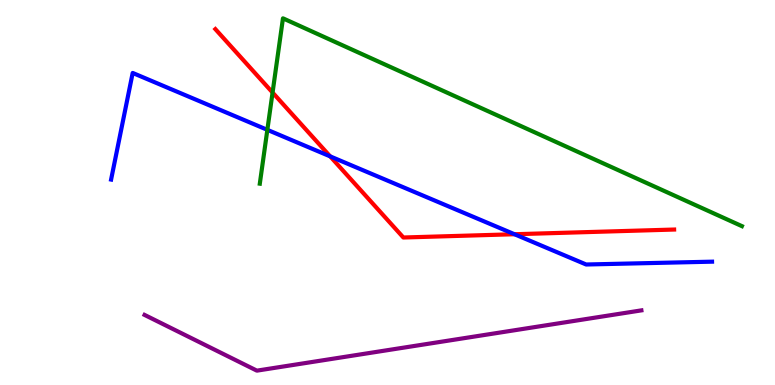[{'lines': ['blue', 'red'], 'intersections': [{'x': 4.26, 'y': 5.94}, {'x': 6.64, 'y': 3.92}]}, {'lines': ['green', 'red'], 'intersections': [{'x': 3.52, 'y': 7.6}]}, {'lines': ['purple', 'red'], 'intersections': []}, {'lines': ['blue', 'green'], 'intersections': [{'x': 3.45, 'y': 6.63}]}, {'lines': ['blue', 'purple'], 'intersections': []}, {'lines': ['green', 'purple'], 'intersections': []}]